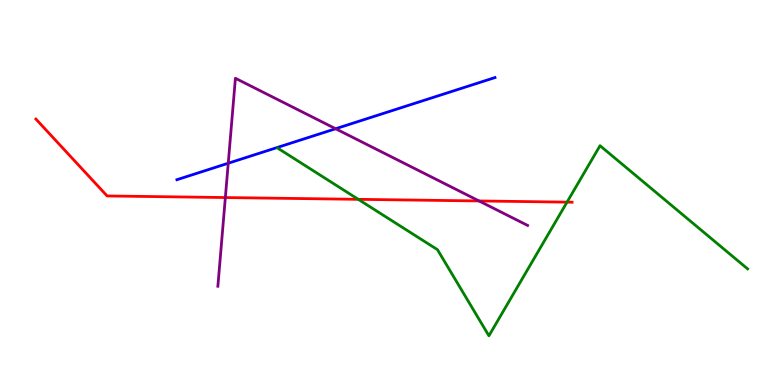[{'lines': ['blue', 'red'], 'intersections': []}, {'lines': ['green', 'red'], 'intersections': [{'x': 4.62, 'y': 4.82}, {'x': 7.32, 'y': 4.75}]}, {'lines': ['purple', 'red'], 'intersections': [{'x': 2.91, 'y': 4.87}, {'x': 6.18, 'y': 4.78}]}, {'lines': ['blue', 'green'], 'intersections': []}, {'lines': ['blue', 'purple'], 'intersections': [{'x': 2.95, 'y': 5.76}, {'x': 4.33, 'y': 6.66}]}, {'lines': ['green', 'purple'], 'intersections': []}]